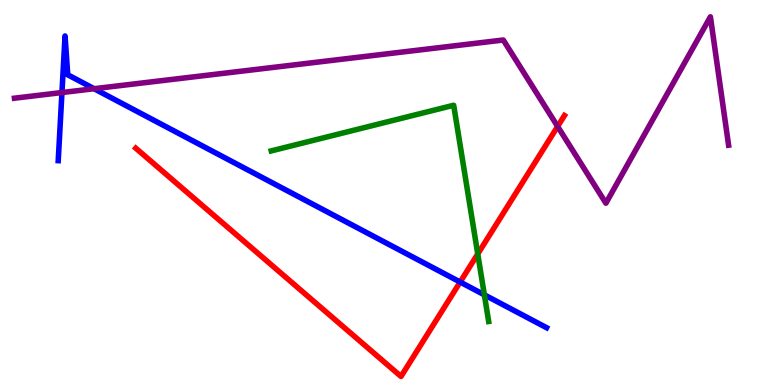[{'lines': ['blue', 'red'], 'intersections': [{'x': 5.94, 'y': 2.67}]}, {'lines': ['green', 'red'], 'intersections': [{'x': 6.16, 'y': 3.4}]}, {'lines': ['purple', 'red'], 'intersections': [{'x': 7.2, 'y': 6.72}]}, {'lines': ['blue', 'green'], 'intersections': [{'x': 6.25, 'y': 2.34}]}, {'lines': ['blue', 'purple'], 'intersections': [{'x': 0.799, 'y': 7.6}, {'x': 1.21, 'y': 7.7}]}, {'lines': ['green', 'purple'], 'intersections': []}]